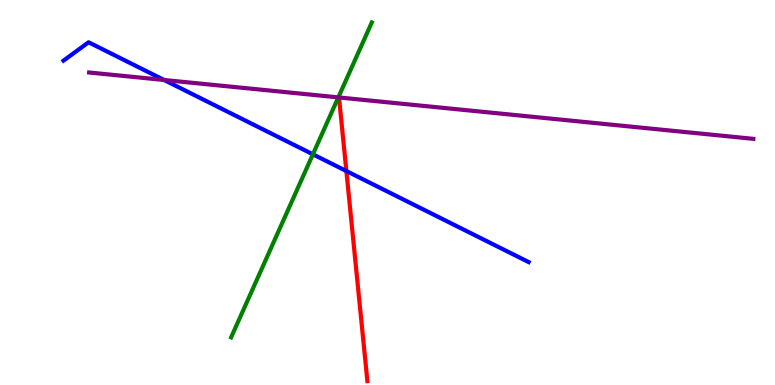[{'lines': ['blue', 'red'], 'intersections': [{'x': 4.47, 'y': 5.56}]}, {'lines': ['green', 'red'], 'intersections': []}, {'lines': ['purple', 'red'], 'intersections': []}, {'lines': ['blue', 'green'], 'intersections': [{'x': 4.04, 'y': 5.99}]}, {'lines': ['blue', 'purple'], 'intersections': [{'x': 2.12, 'y': 7.92}]}, {'lines': ['green', 'purple'], 'intersections': [{'x': 4.37, 'y': 7.47}]}]